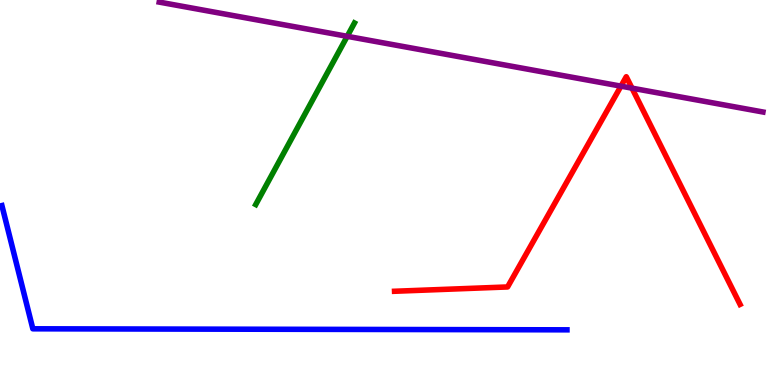[{'lines': ['blue', 'red'], 'intersections': []}, {'lines': ['green', 'red'], 'intersections': []}, {'lines': ['purple', 'red'], 'intersections': [{'x': 8.01, 'y': 7.76}, {'x': 8.15, 'y': 7.71}]}, {'lines': ['blue', 'green'], 'intersections': []}, {'lines': ['blue', 'purple'], 'intersections': []}, {'lines': ['green', 'purple'], 'intersections': [{'x': 4.48, 'y': 9.06}]}]